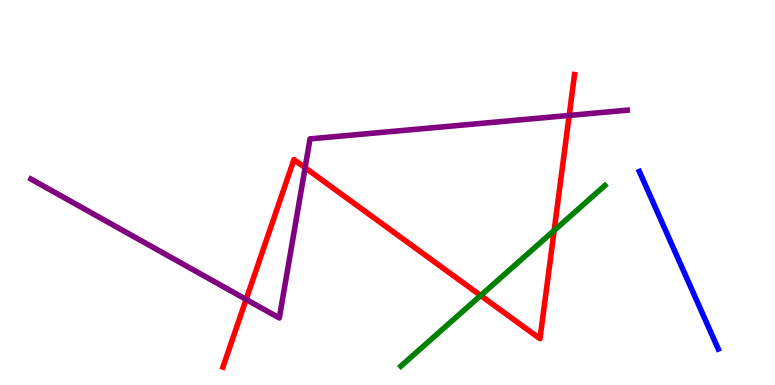[{'lines': ['blue', 'red'], 'intersections': []}, {'lines': ['green', 'red'], 'intersections': [{'x': 6.2, 'y': 2.32}, {'x': 7.15, 'y': 4.01}]}, {'lines': ['purple', 'red'], 'intersections': [{'x': 3.18, 'y': 2.22}, {'x': 3.94, 'y': 5.64}, {'x': 7.34, 'y': 7.0}]}, {'lines': ['blue', 'green'], 'intersections': []}, {'lines': ['blue', 'purple'], 'intersections': []}, {'lines': ['green', 'purple'], 'intersections': []}]